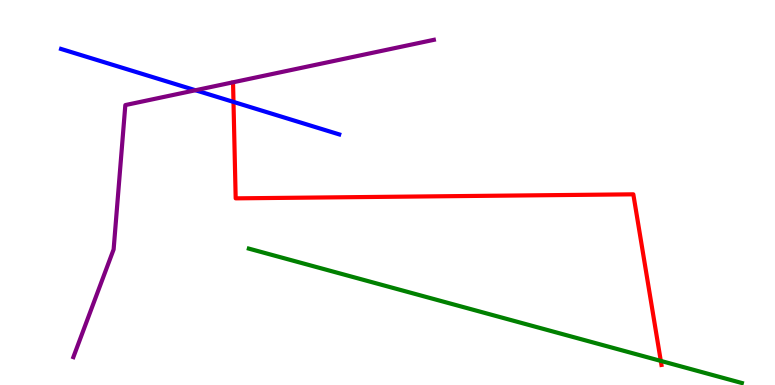[{'lines': ['blue', 'red'], 'intersections': [{'x': 3.01, 'y': 7.35}]}, {'lines': ['green', 'red'], 'intersections': [{'x': 8.53, 'y': 0.626}]}, {'lines': ['purple', 'red'], 'intersections': []}, {'lines': ['blue', 'green'], 'intersections': []}, {'lines': ['blue', 'purple'], 'intersections': [{'x': 2.52, 'y': 7.66}]}, {'lines': ['green', 'purple'], 'intersections': []}]